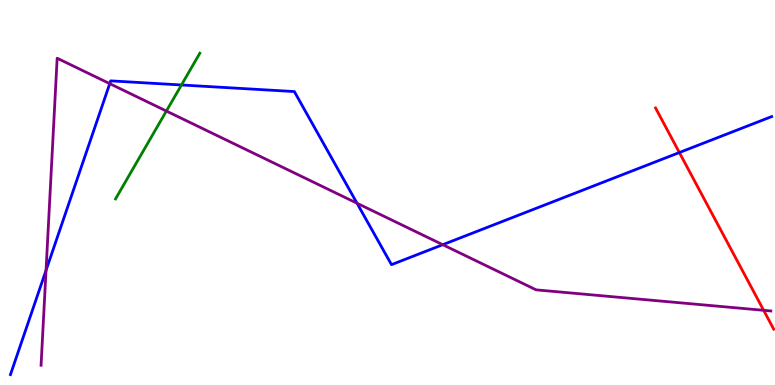[{'lines': ['blue', 'red'], 'intersections': [{'x': 8.77, 'y': 6.04}]}, {'lines': ['green', 'red'], 'intersections': []}, {'lines': ['purple', 'red'], 'intersections': [{'x': 9.85, 'y': 1.94}]}, {'lines': ['blue', 'green'], 'intersections': [{'x': 2.34, 'y': 7.79}]}, {'lines': ['blue', 'purple'], 'intersections': [{'x': 0.594, 'y': 2.98}, {'x': 1.42, 'y': 7.83}, {'x': 4.61, 'y': 4.72}, {'x': 5.71, 'y': 3.64}]}, {'lines': ['green', 'purple'], 'intersections': [{'x': 2.15, 'y': 7.12}]}]